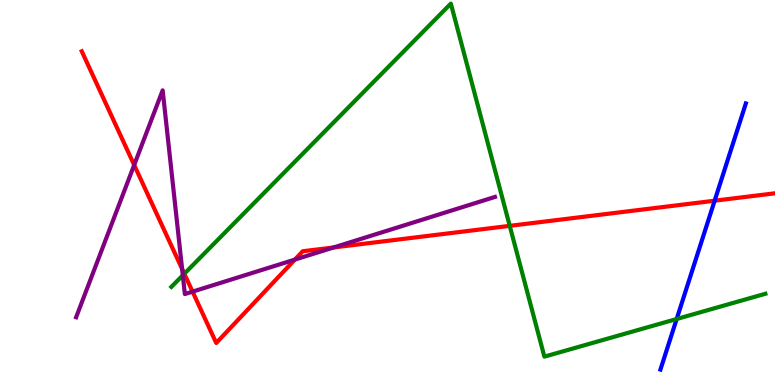[{'lines': ['blue', 'red'], 'intersections': [{'x': 9.22, 'y': 4.79}]}, {'lines': ['green', 'red'], 'intersections': [{'x': 2.38, 'y': 2.89}, {'x': 6.58, 'y': 4.13}]}, {'lines': ['purple', 'red'], 'intersections': [{'x': 1.73, 'y': 5.71}, {'x': 2.35, 'y': 3.01}, {'x': 2.48, 'y': 2.42}, {'x': 3.8, 'y': 3.26}, {'x': 4.3, 'y': 3.57}]}, {'lines': ['blue', 'green'], 'intersections': [{'x': 8.73, 'y': 1.71}]}, {'lines': ['blue', 'purple'], 'intersections': []}, {'lines': ['green', 'purple'], 'intersections': [{'x': 2.36, 'y': 2.85}]}]